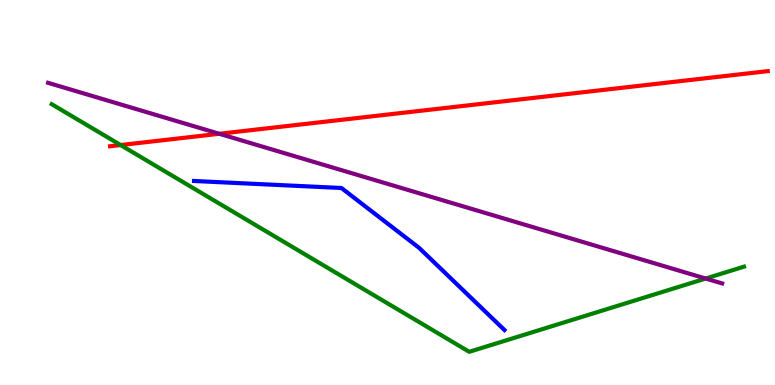[{'lines': ['blue', 'red'], 'intersections': []}, {'lines': ['green', 'red'], 'intersections': [{'x': 1.56, 'y': 6.23}]}, {'lines': ['purple', 'red'], 'intersections': [{'x': 2.83, 'y': 6.53}]}, {'lines': ['blue', 'green'], 'intersections': []}, {'lines': ['blue', 'purple'], 'intersections': []}, {'lines': ['green', 'purple'], 'intersections': [{'x': 9.11, 'y': 2.77}]}]